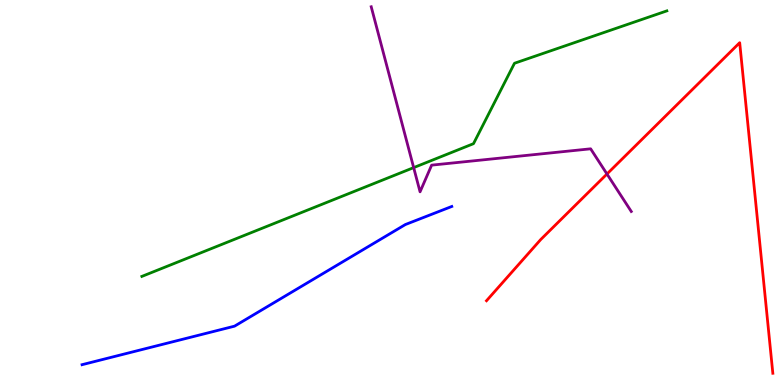[{'lines': ['blue', 'red'], 'intersections': []}, {'lines': ['green', 'red'], 'intersections': []}, {'lines': ['purple', 'red'], 'intersections': [{'x': 7.83, 'y': 5.48}]}, {'lines': ['blue', 'green'], 'intersections': []}, {'lines': ['blue', 'purple'], 'intersections': []}, {'lines': ['green', 'purple'], 'intersections': [{'x': 5.34, 'y': 5.65}]}]